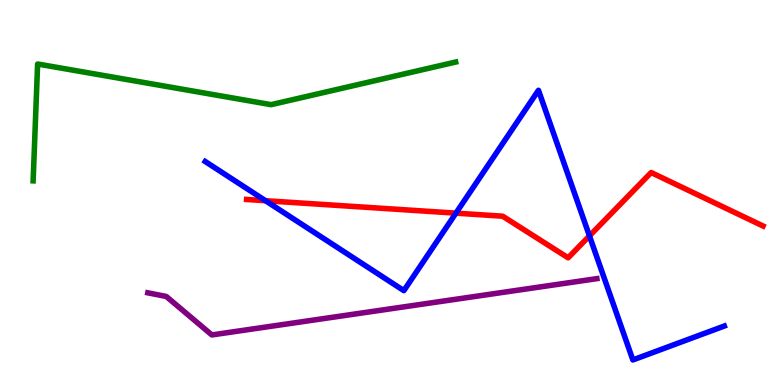[{'lines': ['blue', 'red'], 'intersections': [{'x': 3.43, 'y': 4.79}, {'x': 5.88, 'y': 4.46}, {'x': 7.61, 'y': 3.87}]}, {'lines': ['green', 'red'], 'intersections': []}, {'lines': ['purple', 'red'], 'intersections': []}, {'lines': ['blue', 'green'], 'intersections': []}, {'lines': ['blue', 'purple'], 'intersections': []}, {'lines': ['green', 'purple'], 'intersections': []}]